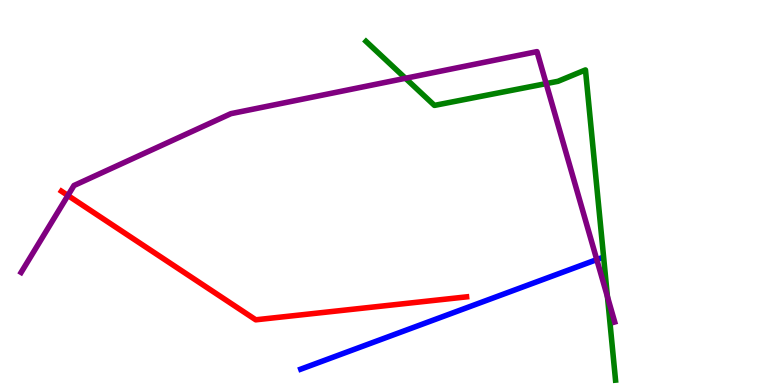[{'lines': ['blue', 'red'], 'intersections': []}, {'lines': ['green', 'red'], 'intersections': []}, {'lines': ['purple', 'red'], 'intersections': [{'x': 0.876, 'y': 4.92}]}, {'lines': ['blue', 'green'], 'intersections': []}, {'lines': ['blue', 'purple'], 'intersections': [{'x': 7.7, 'y': 3.26}]}, {'lines': ['green', 'purple'], 'intersections': [{'x': 5.23, 'y': 7.97}, {'x': 7.05, 'y': 7.83}, {'x': 7.84, 'y': 2.29}]}]